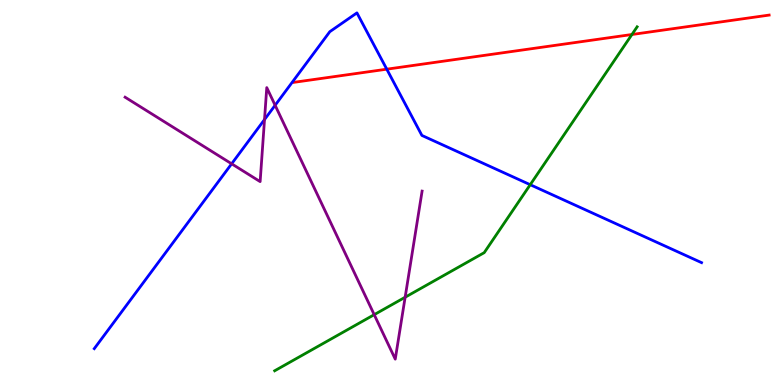[{'lines': ['blue', 'red'], 'intersections': [{'x': 4.99, 'y': 8.2}]}, {'lines': ['green', 'red'], 'intersections': [{'x': 8.15, 'y': 9.1}]}, {'lines': ['purple', 'red'], 'intersections': []}, {'lines': ['blue', 'green'], 'intersections': [{'x': 6.84, 'y': 5.2}]}, {'lines': ['blue', 'purple'], 'intersections': [{'x': 2.99, 'y': 5.75}, {'x': 3.41, 'y': 6.89}, {'x': 3.55, 'y': 7.27}]}, {'lines': ['green', 'purple'], 'intersections': [{'x': 4.83, 'y': 1.83}, {'x': 5.23, 'y': 2.28}]}]